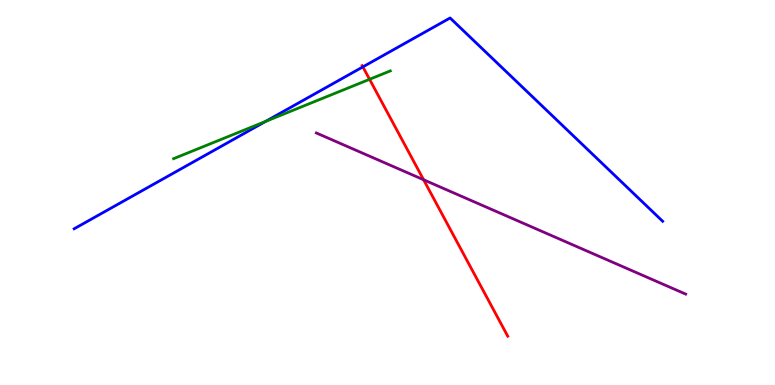[{'lines': ['blue', 'red'], 'intersections': [{'x': 4.68, 'y': 8.26}]}, {'lines': ['green', 'red'], 'intersections': [{'x': 4.77, 'y': 7.94}]}, {'lines': ['purple', 'red'], 'intersections': [{'x': 5.47, 'y': 5.33}]}, {'lines': ['blue', 'green'], 'intersections': [{'x': 3.43, 'y': 6.85}]}, {'lines': ['blue', 'purple'], 'intersections': []}, {'lines': ['green', 'purple'], 'intersections': []}]